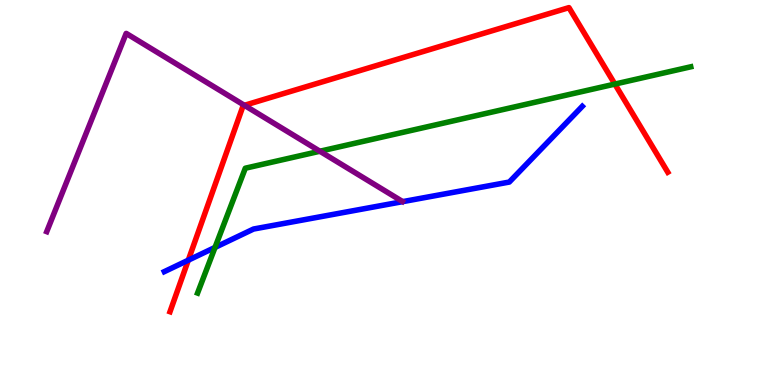[{'lines': ['blue', 'red'], 'intersections': [{'x': 2.43, 'y': 3.24}]}, {'lines': ['green', 'red'], 'intersections': [{'x': 7.93, 'y': 7.82}]}, {'lines': ['purple', 'red'], 'intersections': [{'x': 3.15, 'y': 7.26}]}, {'lines': ['blue', 'green'], 'intersections': [{'x': 2.77, 'y': 3.57}]}, {'lines': ['blue', 'purple'], 'intersections': []}, {'lines': ['green', 'purple'], 'intersections': [{'x': 4.13, 'y': 6.07}]}]